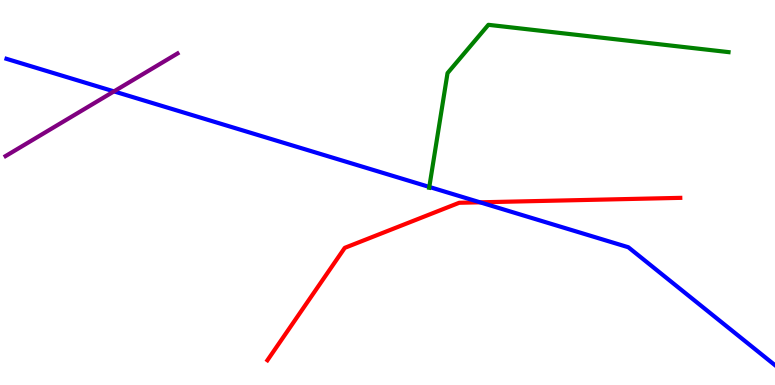[{'lines': ['blue', 'red'], 'intersections': [{'x': 6.19, 'y': 4.75}]}, {'lines': ['green', 'red'], 'intersections': []}, {'lines': ['purple', 'red'], 'intersections': []}, {'lines': ['blue', 'green'], 'intersections': [{'x': 5.54, 'y': 5.14}]}, {'lines': ['blue', 'purple'], 'intersections': [{'x': 1.47, 'y': 7.63}]}, {'lines': ['green', 'purple'], 'intersections': []}]